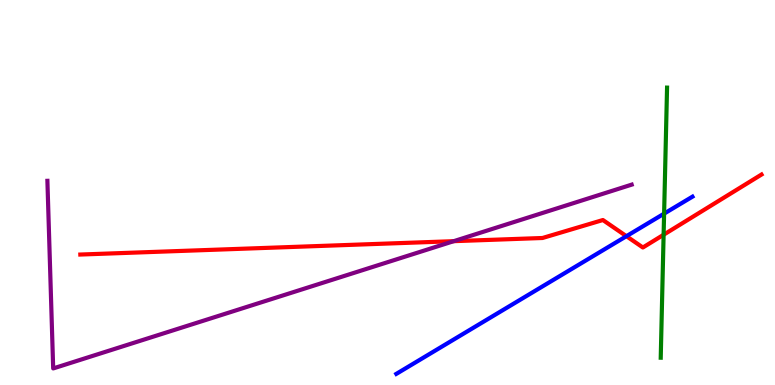[{'lines': ['blue', 'red'], 'intersections': [{'x': 8.08, 'y': 3.87}]}, {'lines': ['green', 'red'], 'intersections': [{'x': 8.56, 'y': 3.9}]}, {'lines': ['purple', 'red'], 'intersections': [{'x': 5.85, 'y': 3.74}]}, {'lines': ['blue', 'green'], 'intersections': [{'x': 8.57, 'y': 4.45}]}, {'lines': ['blue', 'purple'], 'intersections': []}, {'lines': ['green', 'purple'], 'intersections': []}]